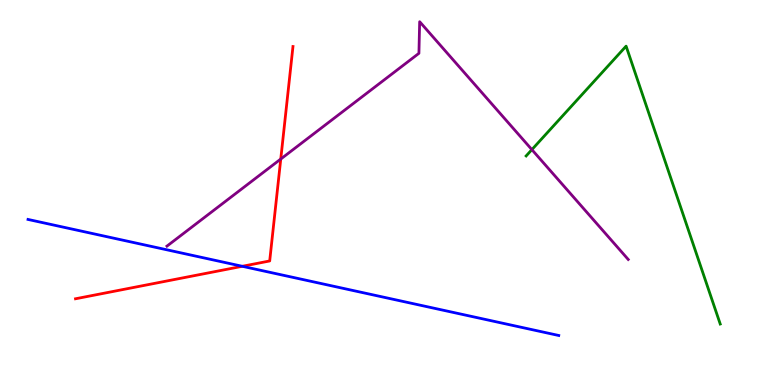[{'lines': ['blue', 'red'], 'intersections': [{'x': 3.13, 'y': 3.08}]}, {'lines': ['green', 'red'], 'intersections': []}, {'lines': ['purple', 'red'], 'intersections': [{'x': 3.62, 'y': 5.87}]}, {'lines': ['blue', 'green'], 'intersections': []}, {'lines': ['blue', 'purple'], 'intersections': []}, {'lines': ['green', 'purple'], 'intersections': [{'x': 6.86, 'y': 6.11}]}]